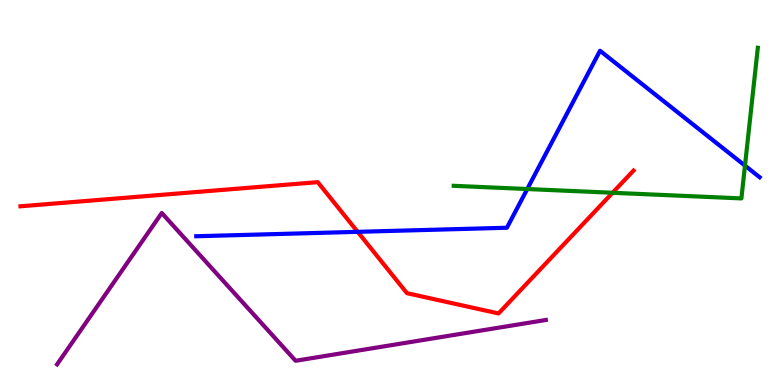[{'lines': ['blue', 'red'], 'intersections': [{'x': 4.61, 'y': 3.98}]}, {'lines': ['green', 'red'], 'intersections': [{'x': 7.9, 'y': 4.99}]}, {'lines': ['purple', 'red'], 'intersections': []}, {'lines': ['blue', 'green'], 'intersections': [{'x': 6.8, 'y': 5.09}, {'x': 9.61, 'y': 5.7}]}, {'lines': ['blue', 'purple'], 'intersections': []}, {'lines': ['green', 'purple'], 'intersections': []}]